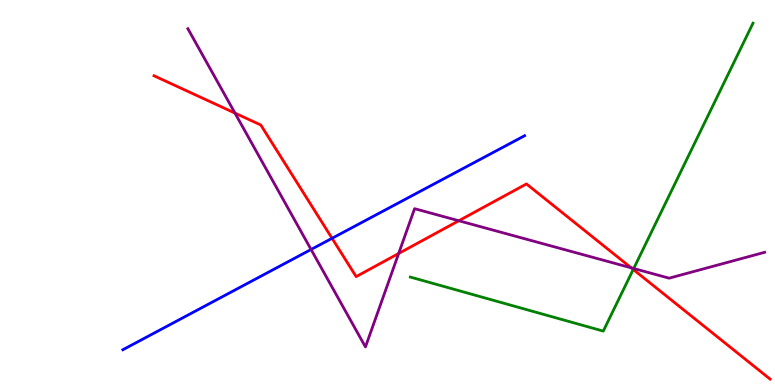[{'lines': ['blue', 'red'], 'intersections': [{'x': 4.28, 'y': 3.81}]}, {'lines': ['green', 'red'], 'intersections': [{'x': 8.17, 'y': 3.0}]}, {'lines': ['purple', 'red'], 'intersections': [{'x': 3.03, 'y': 7.06}, {'x': 5.14, 'y': 3.42}, {'x': 5.92, 'y': 4.27}, {'x': 8.14, 'y': 3.04}]}, {'lines': ['blue', 'green'], 'intersections': []}, {'lines': ['blue', 'purple'], 'intersections': [{'x': 4.01, 'y': 3.52}]}, {'lines': ['green', 'purple'], 'intersections': [{'x': 8.18, 'y': 3.03}]}]